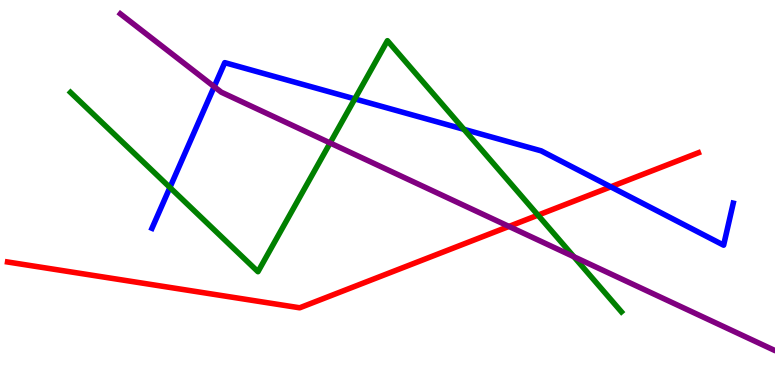[{'lines': ['blue', 'red'], 'intersections': [{'x': 7.88, 'y': 5.15}]}, {'lines': ['green', 'red'], 'intersections': [{'x': 6.94, 'y': 4.41}]}, {'lines': ['purple', 'red'], 'intersections': [{'x': 6.57, 'y': 4.12}]}, {'lines': ['blue', 'green'], 'intersections': [{'x': 2.19, 'y': 5.13}, {'x': 4.58, 'y': 7.43}, {'x': 5.99, 'y': 6.64}]}, {'lines': ['blue', 'purple'], 'intersections': [{'x': 2.76, 'y': 7.75}]}, {'lines': ['green', 'purple'], 'intersections': [{'x': 4.26, 'y': 6.29}, {'x': 7.4, 'y': 3.33}]}]